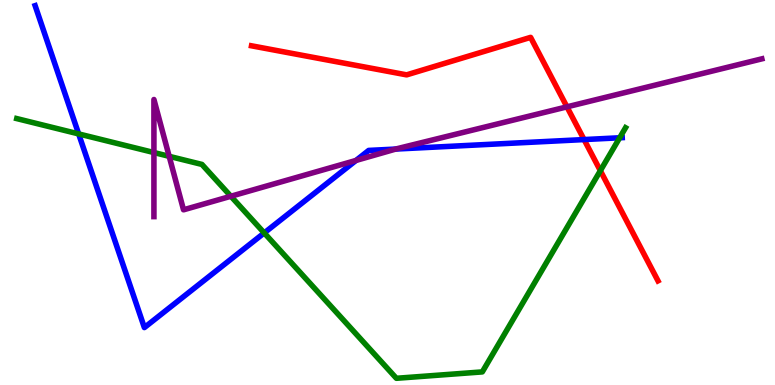[{'lines': ['blue', 'red'], 'intersections': [{'x': 7.54, 'y': 6.37}]}, {'lines': ['green', 'red'], 'intersections': [{'x': 7.75, 'y': 5.57}]}, {'lines': ['purple', 'red'], 'intersections': [{'x': 7.32, 'y': 7.22}]}, {'lines': ['blue', 'green'], 'intersections': [{'x': 1.01, 'y': 6.52}, {'x': 3.41, 'y': 3.95}, {'x': 8.0, 'y': 6.42}]}, {'lines': ['blue', 'purple'], 'intersections': [{'x': 4.59, 'y': 5.83}, {'x': 5.11, 'y': 6.13}]}, {'lines': ['green', 'purple'], 'intersections': [{'x': 1.99, 'y': 6.04}, {'x': 2.18, 'y': 5.94}, {'x': 2.98, 'y': 4.9}]}]